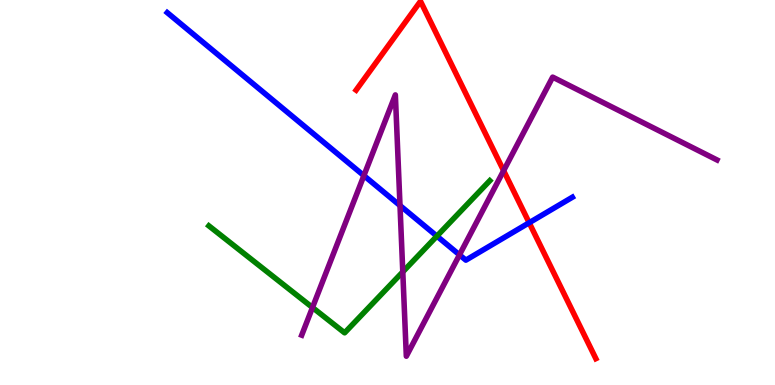[{'lines': ['blue', 'red'], 'intersections': [{'x': 6.83, 'y': 4.21}]}, {'lines': ['green', 'red'], 'intersections': []}, {'lines': ['purple', 'red'], 'intersections': [{'x': 6.5, 'y': 5.57}]}, {'lines': ['blue', 'green'], 'intersections': [{'x': 5.64, 'y': 3.87}]}, {'lines': ['blue', 'purple'], 'intersections': [{'x': 4.7, 'y': 5.44}, {'x': 5.16, 'y': 4.66}, {'x': 5.93, 'y': 3.38}]}, {'lines': ['green', 'purple'], 'intersections': [{'x': 4.03, 'y': 2.01}, {'x': 5.2, 'y': 2.94}]}]